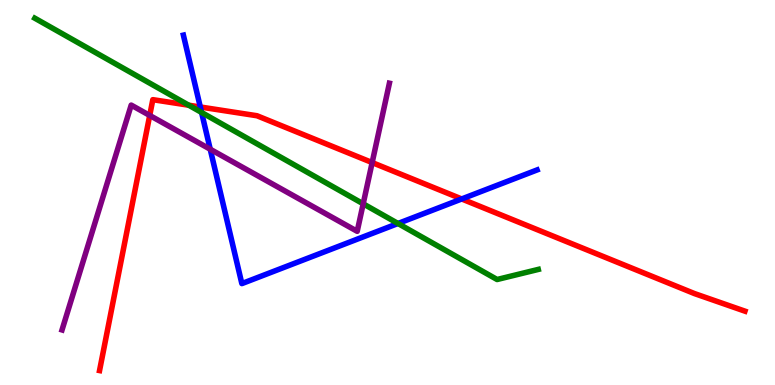[{'lines': ['blue', 'red'], 'intersections': [{'x': 2.58, 'y': 7.22}, {'x': 5.96, 'y': 4.83}]}, {'lines': ['green', 'red'], 'intersections': [{'x': 2.44, 'y': 7.27}]}, {'lines': ['purple', 'red'], 'intersections': [{'x': 1.93, 'y': 7.0}, {'x': 4.8, 'y': 5.78}]}, {'lines': ['blue', 'green'], 'intersections': [{'x': 2.6, 'y': 7.08}, {'x': 5.14, 'y': 4.2}]}, {'lines': ['blue', 'purple'], 'intersections': [{'x': 2.71, 'y': 6.12}]}, {'lines': ['green', 'purple'], 'intersections': [{'x': 4.69, 'y': 4.71}]}]